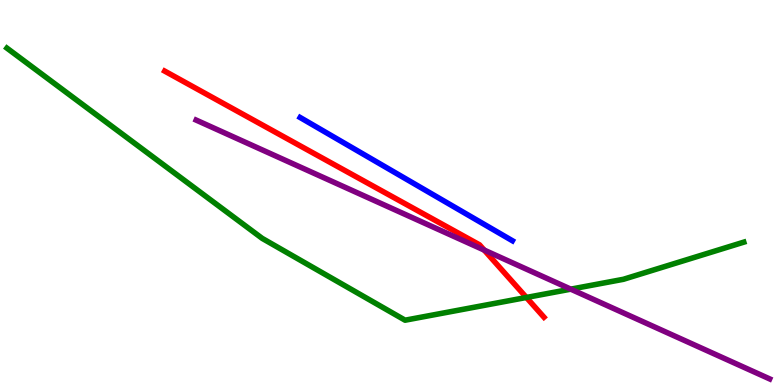[{'lines': ['blue', 'red'], 'intersections': []}, {'lines': ['green', 'red'], 'intersections': [{'x': 6.79, 'y': 2.27}]}, {'lines': ['purple', 'red'], 'intersections': [{'x': 6.25, 'y': 3.5}]}, {'lines': ['blue', 'green'], 'intersections': []}, {'lines': ['blue', 'purple'], 'intersections': []}, {'lines': ['green', 'purple'], 'intersections': [{'x': 7.36, 'y': 2.49}]}]